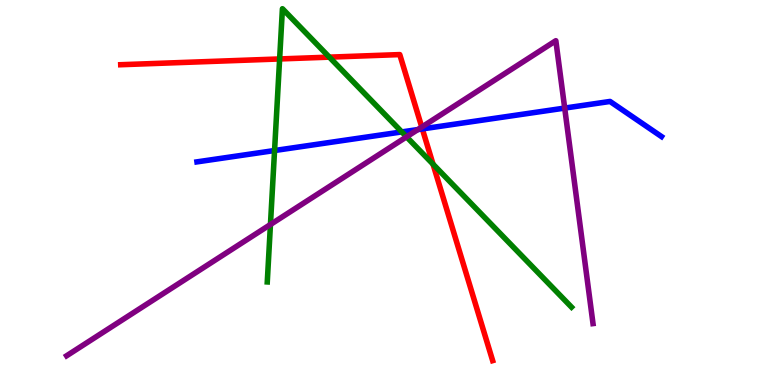[{'lines': ['blue', 'red'], 'intersections': [{'x': 5.45, 'y': 6.65}]}, {'lines': ['green', 'red'], 'intersections': [{'x': 3.61, 'y': 8.47}, {'x': 4.25, 'y': 8.52}, {'x': 5.59, 'y': 5.74}]}, {'lines': ['purple', 'red'], 'intersections': [{'x': 5.44, 'y': 6.7}]}, {'lines': ['blue', 'green'], 'intersections': [{'x': 3.54, 'y': 6.09}, {'x': 5.18, 'y': 6.57}]}, {'lines': ['blue', 'purple'], 'intersections': [{'x': 5.39, 'y': 6.63}, {'x': 7.29, 'y': 7.19}]}, {'lines': ['green', 'purple'], 'intersections': [{'x': 3.49, 'y': 4.17}, {'x': 5.25, 'y': 6.45}]}]